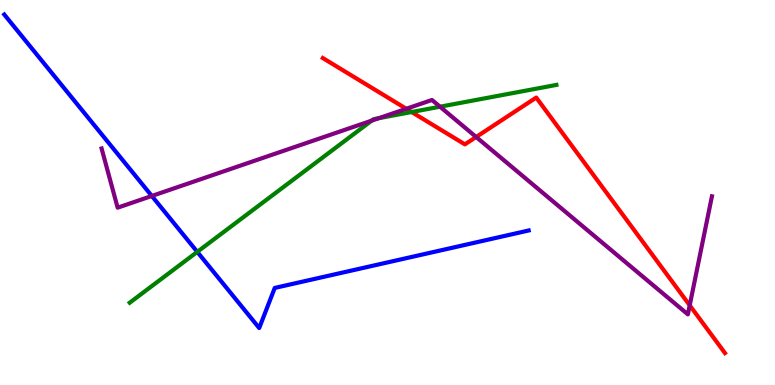[{'lines': ['blue', 'red'], 'intersections': []}, {'lines': ['green', 'red'], 'intersections': [{'x': 5.31, 'y': 7.09}]}, {'lines': ['purple', 'red'], 'intersections': [{'x': 5.24, 'y': 7.17}, {'x': 6.14, 'y': 6.44}, {'x': 8.9, 'y': 2.07}]}, {'lines': ['blue', 'green'], 'intersections': [{'x': 2.55, 'y': 3.46}]}, {'lines': ['blue', 'purple'], 'intersections': [{'x': 1.96, 'y': 4.91}]}, {'lines': ['green', 'purple'], 'intersections': [{'x': 4.8, 'y': 6.87}, {'x': 4.89, 'y': 6.93}, {'x': 5.68, 'y': 7.23}]}]